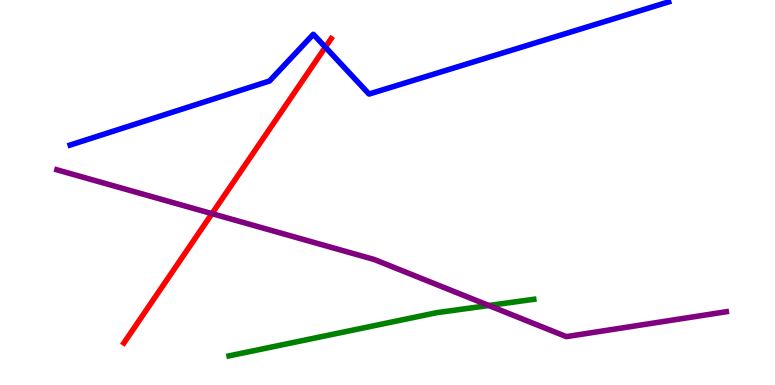[{'lines': ['blue', 'red'], 'intersections': [{'x': 4.2, 'y': 8.77}]}, {'lines': ['green', 'red'], 'intersections': []}, {'lines': ['purple', 'red'], 'intersections': [{'x': 2.74, 'y': 4.45}]}, {'lines': ['blue', 'green'], 'intersections': []}, {'lines': ['blue', 'purple'], 'intersections': []}, {'lines': ['green', 'purple'], 'intersections': [{'x': 6.31, 'y': 2.06}]}]